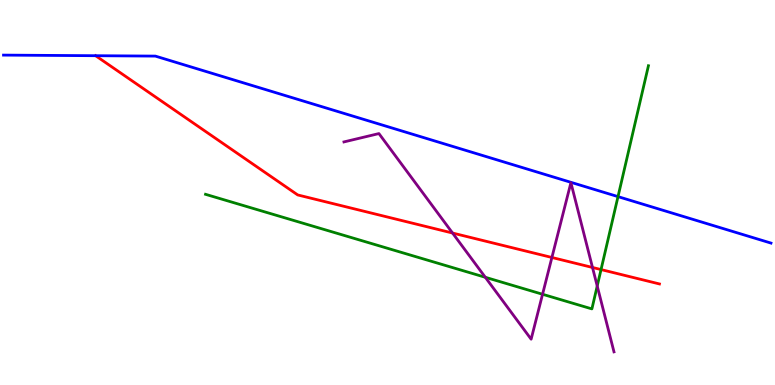[{'lines': ['blue', 'red'], 'intersections': [{'x': 1.23, 'y': 8.55}]}, {'lines': ['green', 'red'], 'intersections': [{'x': 7.76, 'y': 3.0}]}, {'lines': ['purple', 'red'], 'intersections': [{'x': 5.84, 'y': 3.95}, {'x': 7.12, 'y': 3.31}, {'x': 7.65, 'y': 3.05}]}, {'lines': ['blue', 'green'], 'intersections': [{'x': 7.97, 'y': 4.89}]}, {'lines': ['blue', 'purple'], 'intersections': []}, {'lines': ['green', 'purple'], 'intersections': [{'x': 6.26, 'y': 2.8}, {'x': 7.0, 'y': 2.36}, {'x': 7.71, 'y': 2.57}]}]